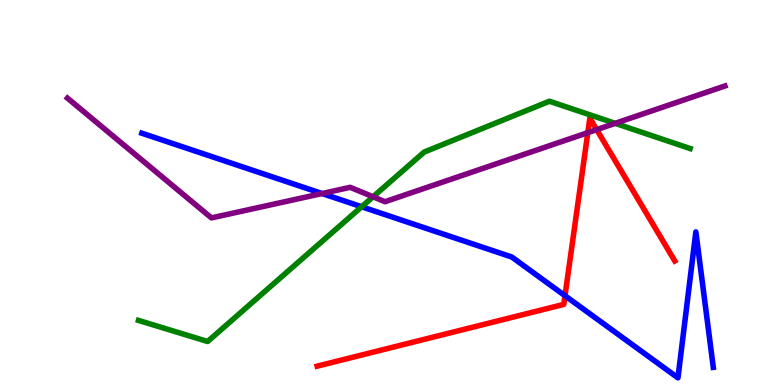[{'lines': ['blue', 'red'], 'intersections': [{'x': 7.29, 'y': 2.32}]}, {'lines': ['green', 'red'], 'intersections': []}, {'lines': ['purple', 'red'], 'intersections': [{'x': 7.58, 'y': 6.55}, {'x': 7.7, 'y': 6.63}]}, {'lines': ['blue', 'green'], 'intersections': [{'x': 4.67, 'y': 4.63}]}, {'lines': ['blue', 'purple'], 'intersections': [{'x': 4.16, 'y': 4.97}]}, {'lines': ['green', 'purple'], 'intersections': [{'x': 4.81, 'y': 4.89}, {'x': 7.94, 'y': 6.8}]}]